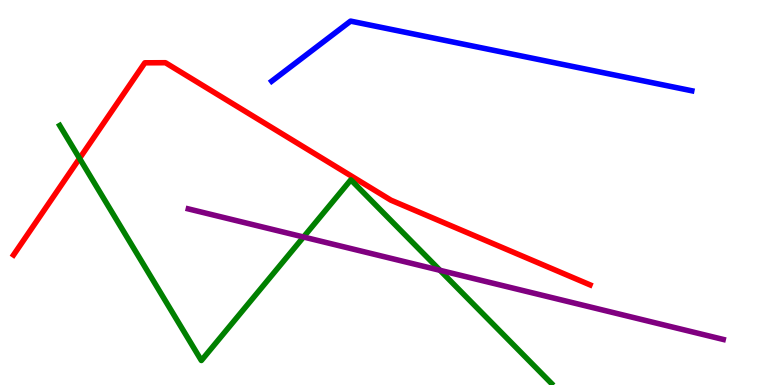[{'lines': ['blue', 'red'], 'intersections': []}, {'lines': ['green', 'red'], 'intersections': [{'x': 1.03, 'y': 5.89}]}, {'lines': ['purple', 'red'], 'intersections': []}, {'lines': ['blue', 'green'], 'intersections': []}, {'lines': ['blue', 'purple'], 'intersections': []}, {'lines': ['green', 'purple'], 'intersections': [{'x': 3.92, 'y': 3.84}, {'x': 5.68, 'y': 2.98}]}]